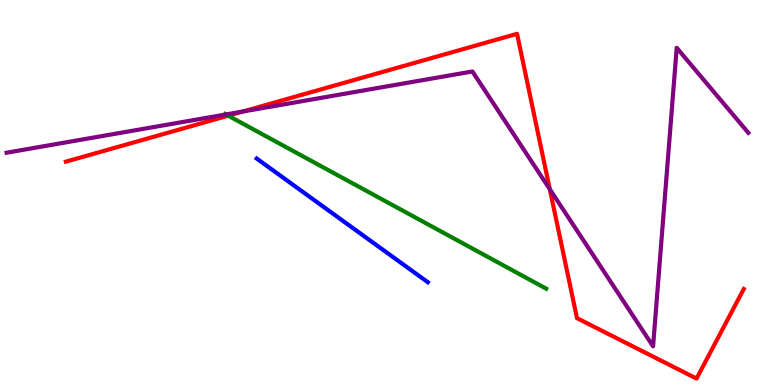[{'lines': ['blue', 'red'], 'intersections': []}, {'lines': ['green', 'red'], 'intersections': [{'x': 2.94, 'y': 7.0}]}, {'lines': ['purple', 'red'], 'intersections': [{'x': 3.14, 'y': 7.1}, {'x': 7.09, 'y': 5.09}]}, {'lines': ['blue', 'green'], 'intersections': []}, {'lines': ['blue', 'purple'], 'intersections': []}, {'lines': ['green', 'purple'], 'intersections': [{'x': 2.92, 'y': 7.03}]}]